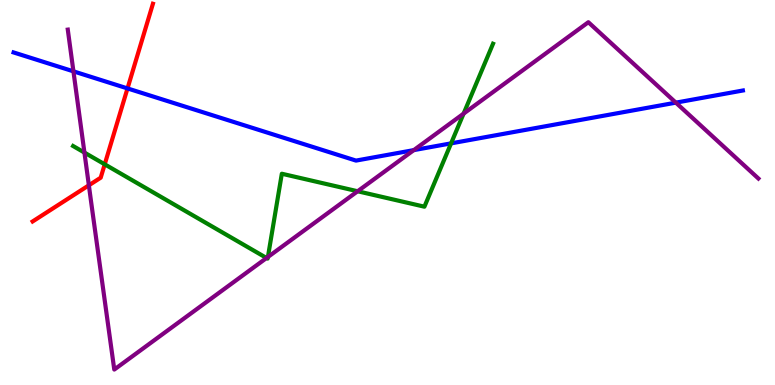[{'lines': ['blue', 'red'], 'intersections': [{'x': 1.65, 'y': 7.7}]}, {'lines': ['green', 'red'], 'intersections': [{'x': 1.35, 'y': 5.73}]}, {'lines': ['purple', 'red'], 'intersections': [{'x': 1.15, 'y': 5.19}]}, {'lines': ['blue', 'green'], 'intersections': [{'x': 5.82, 'y': 6.28}]}, {'lines': ['blue', 'purple'], 'intersections': [{'x': 0.948, 'y': 8.15}, {'x': 5.34, 'y': 6.1}, {'x': 8.72, 'y': 7.33}]}, {'lines': ['green', 'purple'], 'intersections': [{'x': 1.09, 'y': 6.04}, {'x': 3.44, 'y': 3.3}, {'x': 3.46, 'y': 3.32}, {'x': 4.61, 'y': 5.03}, {'x': 5.98, 'y': 7.05}]}]